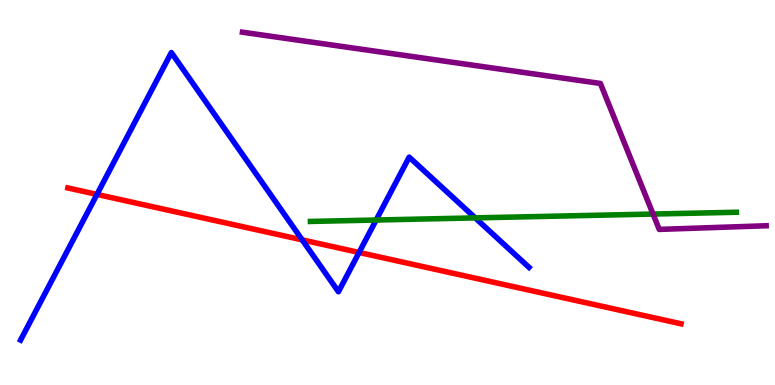[{'lines': ['blue', 'red'], 'intersections': [{'x': 1.25, 'y': 4.95}, {'x': 3.9, 'y': 3.77}, {'x': 4.63, 'y': 3.44}]}, {'lines': ['green', 'red'], 'intersections': []}, {'lines': ['purple', 'red'], 'intersections': []}, {'lines': ['blue', 'green'], 'intersections': [{'x': 4.85, 'y': 4.29}, {'x': 6.13, 'y': 4.34}]}, {'lines': ['blue', 'purple'], 'intersections': []}, {'lines': ['green', 'purple'], 'intersections': [{'x': 8.43, 'y': 4.44}]}]